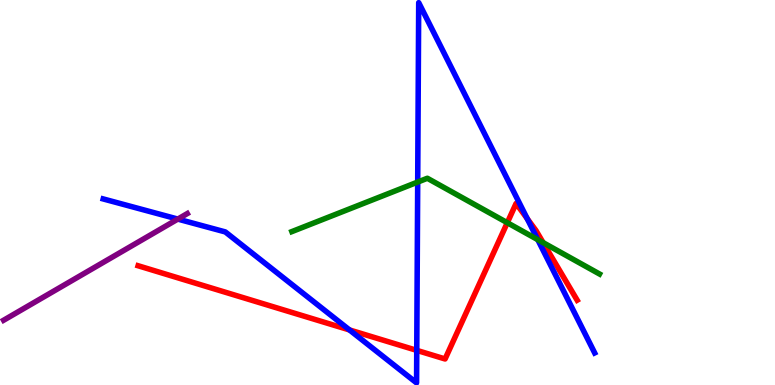[{'lines': ['blue', 'red'], 'intersections': [{'x': 4.51, 'y': 1.43}, {'x': 5.38, 'y': 0.9}, {'x': 6.8, 'y': 4.32}]}, {'lines': ['green', 'red'], 'intersections': [{'x': 6.55, 'y': 4.22}, {'x': 7.01, 'y': 3.7}]}, {'lines': ['purple', 'red'], 'intersections': []}, {'lines': ['blue', 'green'], 'intersections': [{'x': 5.39, 'y': 5.27}, {'x': 6.94, 'y': 3.78}]}, {'lines': ['blue', 'purple'], 'intersections': [{'x': 2.29, 'y': 4.31}]}, {'lines': ['green', 'purple'], 'intersections': []}]